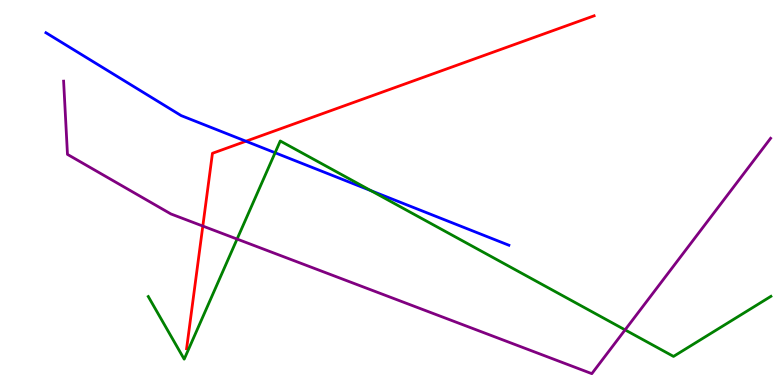[{'lines': ['blue', 'red'], 'intersections': [{'x': 3.17, 'y': 6.33}]}, {'lines': ['green', 'red'], 'intersections': []}, {'lines': ['purple', 'red'], 'intersections': [{'x': 2.62, 'y': 4.13}]}, {'lines': ['blue', 'green'], 'intersections': [{'x': 3.55, 'y': 6.03}, {'x': 4.79, 'y': 5.05}]}, {'lines': ['blue', 'purple'], 'intersections': []}, {'lines': ['green', 'purple'], 'intersections': [{'x': 3.06, 'y': 3.79}, {'x': 8.07, 'y': 1.43}]}]